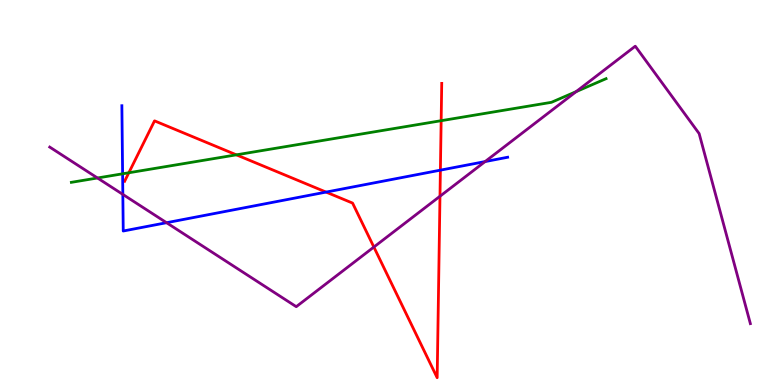[{'lines': ['blue', 'red'], 'intersections': [{'x': 4.21, 'y': 5.01}, {'x': 5.68, 'y': 5.58}]}, {'lines': ['green', 'red'], 'intersections': [{'x': 1.66, 'y': 5.51}, {'x': 3.05, 'y': 5.98}, {'x': 5.69, 'y': 6.86}]}, {'lines': ['purple', 'red'], 'intersections': [{'x': 4.82, 'y': 3.58}, {'x': 5.68, 'y': 4.9}]}, {'lines': ['blue', 'green'], 'intersections': [{'x': 1.58, 'y': 5.49}]}, {'lines': ['blue', 'purple'], 'intersections': [{'x': 1.58, 'y': 4.95}, {'x': 2.15, 'y': 4.22}, {'x': 6.26, 'y': 5.8}]}, {'lines': ['green', 'purple'], 'intersections': [{'x': 1.26, 'y': 5.38}, {'x': 7.43, 'y': 7.62}]}]